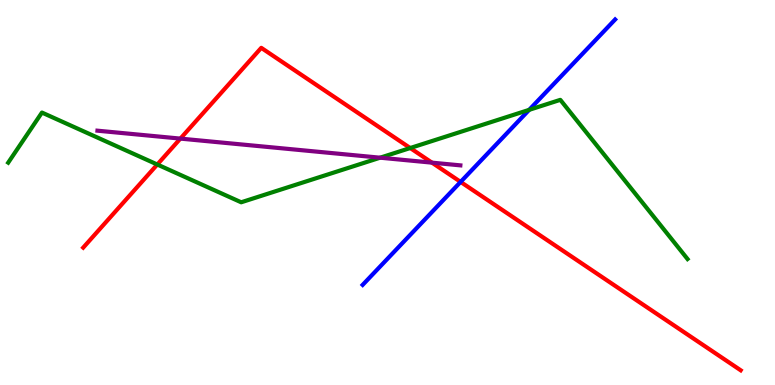[{'lines': ['blue', 'red'], 'intersections': [{'x': 5.94, 'y': 5.27}]}, {'lines': ['green', 'red'], 'intersections': [{'x': 2.03, 'y': 5.73}, {'x': 5.29, 'y': 6.16}]}, {'lines': ['purple', 'red'], 'intersections': [{'x': 2.33, 'y': 6.4}, {'x': 5.57, 'y': 5.78}]}, {'lines': ['blue', 'green'], 'intersections': [{'x': 6.83, 'y': 7.15}]}, {'lines': ['blue', 'purple'], 'intersections': []}, {'lines': ['green', 'purple'], 'intersections': [{'x': 4.9, 'y': 5.9}]}]